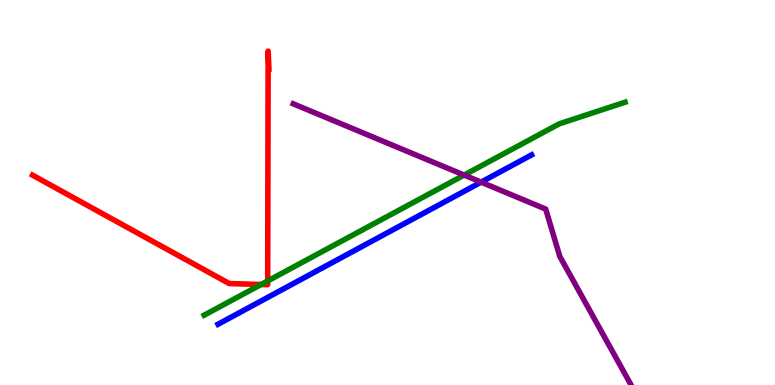[{'lines': ['blue', 'red'], 'intersections': []}, {'lines': ['green', 'red'], 'intersections': [{'x': 3.37, 'y': 2.61}, {'x': 3.45, 'y': 2.7}]}, {'lines': ['purple', 'red'], 'intersections': []}, {'lines': ['blue', 'green'], 'intersections': []}, {'lines': ['blue', 'purple'], 'intersections': [{'x': 6.21, 'y': 5.27}]}, {'lines': ['green', 'purple'], 'intersections': [{'x': 5.99, 'y': 5.45}]}]